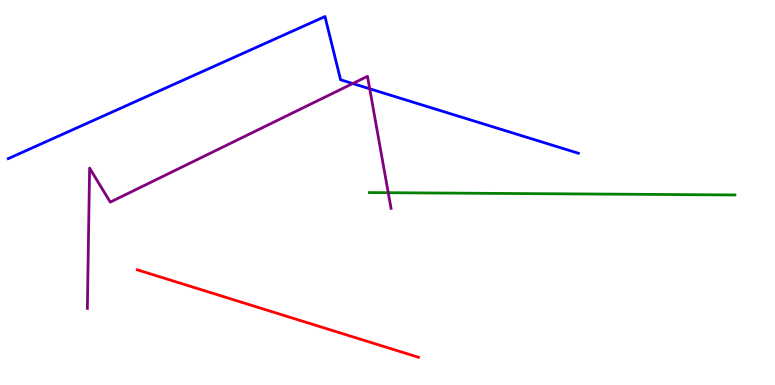[{'lines': ['blue', 'red'], 'intersections': []}, {'lines': ['green', 'red'], 'intersections': []}, {'lines': ['purple', 'red'], 'intersections': []}, {'lines': ['blue', 'green'], 'intersections': []}, {'lines': ['blue', 'purple'], 'intersections': [{'x': 4.55, 'y': 7.83}, {'x': 4.77, 'y': 7.69}]}, {'lines': ['green', 'purple'], 'intersections': [{'x': 5.01, 'y': 4.99}]}]